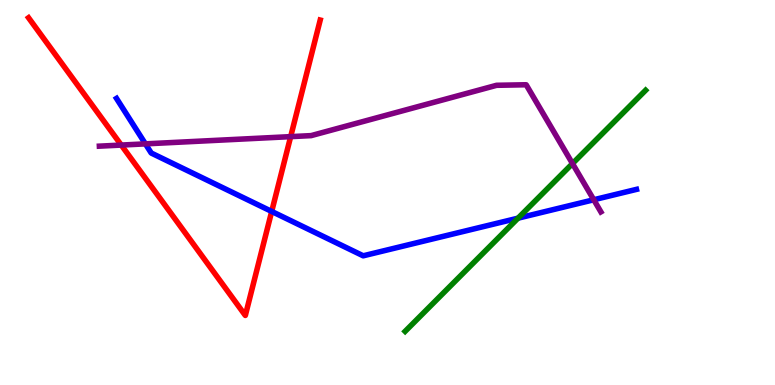[{'lines': ['blue', 'red'], 'intersections': [{'x': 3.51, 'y': 4.51}]}, {'lines': ['green', 'red'], 'intersections': []}, {'lines': ['purple', 'red'], 'intersections': [{'x': 1.56, 'y': 6.23}, {'x': 3.75, 'y': 6.45}]}, {'lines': ['blue', 'green'], 'intersections': [{'x': 6.68, 'y': 4.33}]}, {'lines': ['blue', 'purple'], 'intersections': [{'x': 1.88, 'y': 6.26}, {'x': 7.66, 'y': 4.81}]}, {'lines': ['green', 'purple'], 'intersections': [{'x': 7.39, 'y': 5.75}]}]